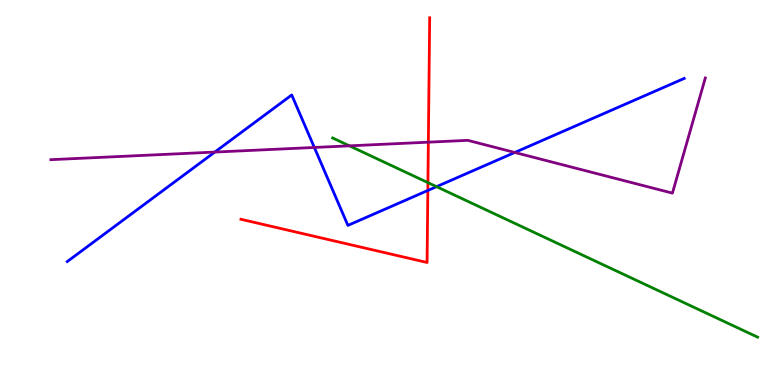[{'lines': ['blue', 'red'], 'intersections': [{'x': 5.52, 'y': 5.05}]}, {'lines': ['green', 'red'], 'intersections': [{'x': 5.52, 'y': 5.26}]}, {'lines': ['purple', 'red'], 'intersections': [{'x': 5.53, 'y': 6.31}]}, {'lines': ['blue', 'green'], 'intersections': [{'x': 5.63, 'y': 5.15}]}, {'lines': ['blue', 'purple'], 'intersections': [{'x': 2.77, 'y': 6.05}, {'x': 4.06, 'y': 6.17}, {'x': 6.64, 'y': 6.04}]}, {'lines': ['green', 'purple'], 'intersections': [{'x': 4.51, 'y': 6.21}]}]